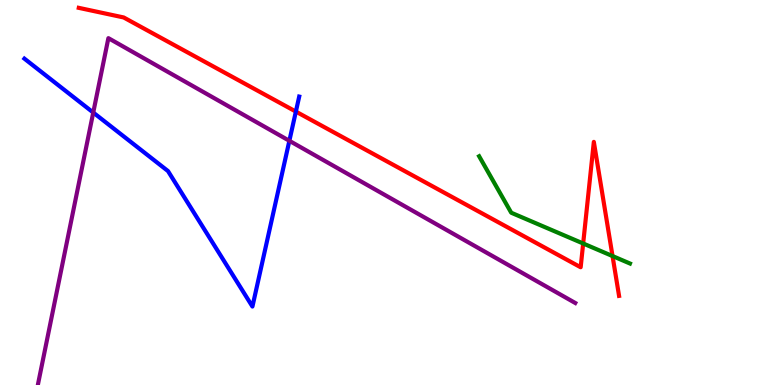[{'lines': ['blue', 'red'], 'intersections': [{'x': 3.82, 'y': 7.1}]}, {'lines': ['green', 'red'], 'intersections': [{'x': 7.52, 'y': 3.68}, {'x': 7.9, 'y': 3.35}]}, {'lines': ['purple', 'red'], 'intersections': []}, {'lines': ['blue', 'green'], 'intersections': []}, {'lines': ['blue', 'purple'], 'intersections': [{'x': 1.2, 'y': 7.08}, {'x': 3.73, 'y': 6.34}]}, {'lines': ['green', 'purple'], 'intersections': []}]